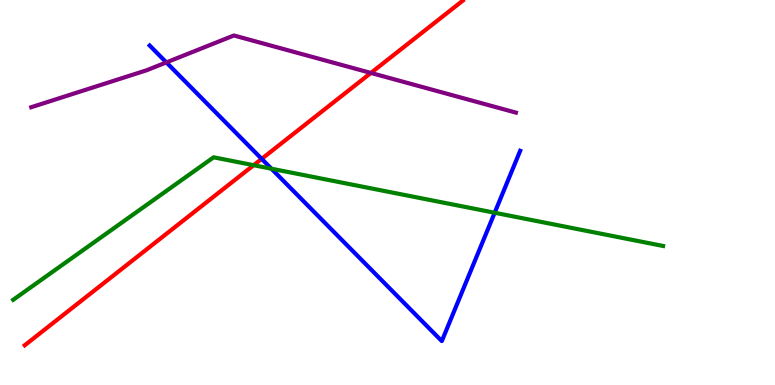[{'lines': ['blue', 'red'], 'intersections': [{'x': 3.38, 'y': 5.87}]}, {'lines': ['green', 'red'], 'intersections': [{'x': 3.27, 'y': 5.71}]}, {'lines': ['purple', 'red'], 'intersections': [{'x': 4.79, 'y': 8.11}]}, {'lines': ['blue', 'green'], 'intersections': [{'x': 3.5, 'y': 5.62}, {'x': 6.38, 'y': 4.47}]}, {'lines': ['blue', 'purple'], 'intersections': [{'x': 2.15, 'y': 8.38}]}, {'lines': ['green', 'purple'], 'intersections': []}]